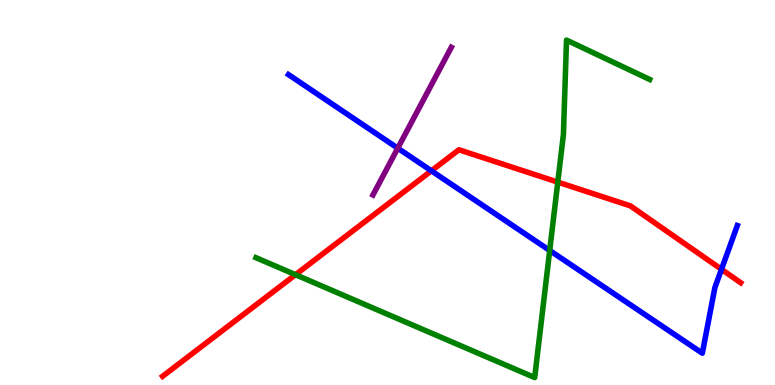[{'lines': ['blue', 'red'], 'intersections': [{'x': 5.57, 'y': 5.56}, {'x': 9.31, 'y': 3.0}]}, {'lines': ['green', 'red'], 'intersections': [{'x': 3.81, 'y': 2.87}, {'x': 7.2, 'y': 5.27}]}, {'lines': ['purple', 'red'], 'intersections': []}, {'lines': ['blue', 'green'], 'intersections': [{'x': 7.09, 'y': 3.49}]}, {'lines': ['blue', 'purple'], 'intersections': [{'x': 5.13, 'y': 6.15}]}, {'lines': ['green', 'purple'], 'intersections': []}]